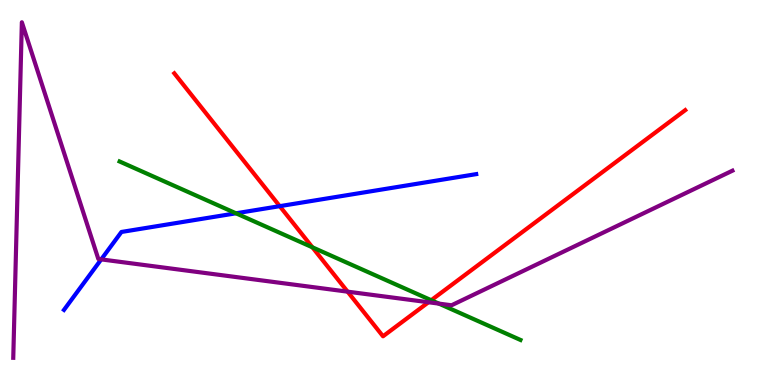[{'lines': ['blue', 'red'], 'intersections': [{'x': 3.61, 'y': 4.65}]}, {'lines': ['green', 'red'], 'intersections': [{'x': 4.03, 'y': 3.58}, {'x': 5.56, 'y': 2.2}]}, {'lines': ['purple', 'red'], 'intersections': [{'x': 4.49, 'y': 2.42}, {'x': 5.53, 'y': 2.15}]}, {'lines': ['blue', 'green'], 'intersections': [{'x': 3.04, 'y': 4.46}]}, {'lines': ['blue', 'purple'], 'intersections': [{'x': 1.31, 'y': 3.26}]}, {'lines': ['green', 'purple'], 'intersections': [{'x': 5.66, 'y': 2.11}]}]